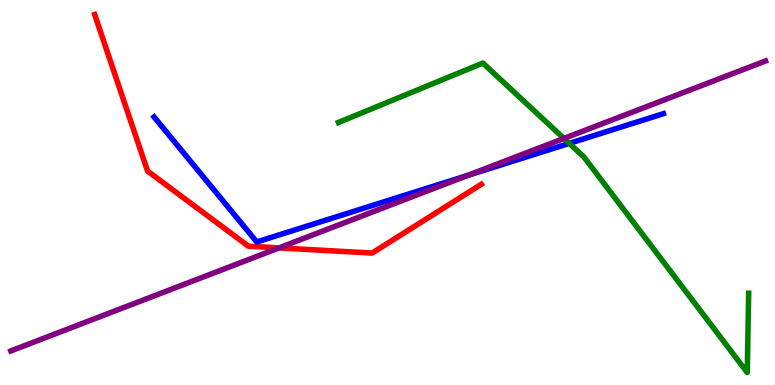[{'lines': ['blue', 'red'], 'intersections': []}, {'lines': ['green', 'red'], 'intersections': []}, {'lines': ['purple', 'red'], 'intersections': [{'x': 3.6, 'y': 3.56}]}, {'lines': ['blue', 'green'], 'intersections': [{'x': 7.35, 'y': 6.28}]}, {'lines': ['blue', 'purple'], 'intersections': [{'x': 6.03, 'y': 5.44}]}, {'lines': ['green', 'purple'], 'intersections': [{'x': 7.28, 'y': 6.4}]}]